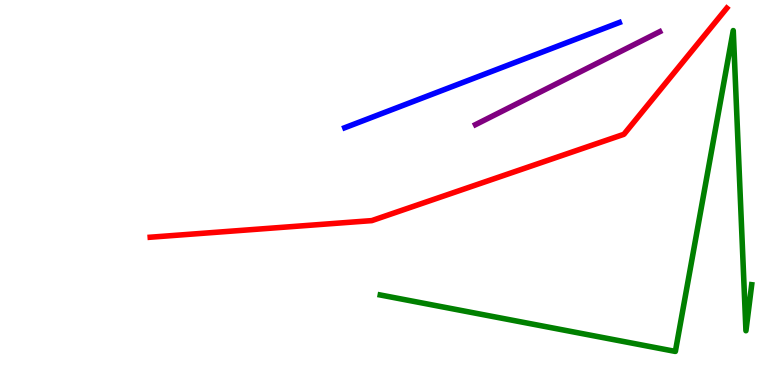[{'lines': ['blue', 'red'], 'intersections': []}, {'lines': ['green', 'red'], 'intersections': []}, {'lines': ['purple', 'red'], 'intersections': []}, {'lines': ['blue', 'green'], 'intersections': []}, {'lines': ['blue', 'purple'], 'intersections': []}, {'lines': ['green', 'purple'], 'intersections': []}]